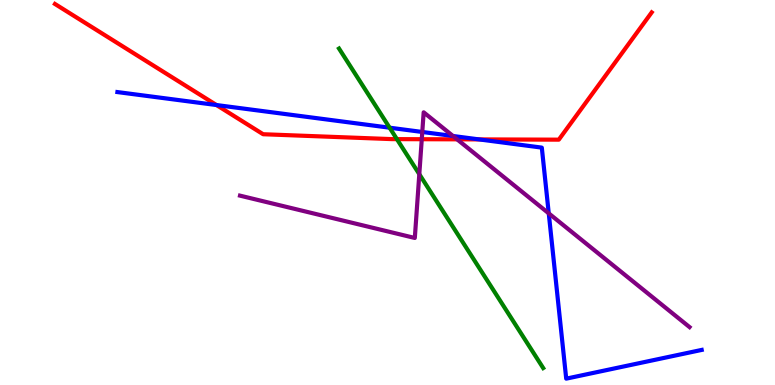[{'lines': ['blue', 'red'], 'intersections': [{'x': 2.79, 'y': 7.27}, {'x': 6.18, 'y': 6.38}]}, {'lines': ['green', 'red'], 'intersections': [{'x': 5.12, 'y': 6.39}]}, {'lines': ['purple', 'red'], 'intersections': [{'x': 5.44, 'y': 6.38}, {'x': 5.9, 'y': 6.38}]}, {'lines': ['blue', 'green'], 'intersections': [{'x': 5.03, 'y': 6.68}]}, {'lines': ['blue', 'purple'], 'intersections': [{'x': 5.45, 'y': 6.57}, {'x': 5.84, 'y': 6.47}, {'x': 7.08, 'y': 4.46}]}, {'lines': ['green', 'purple'], 'intersections': [{'x': 5.41, 'y': 5.48}]}]